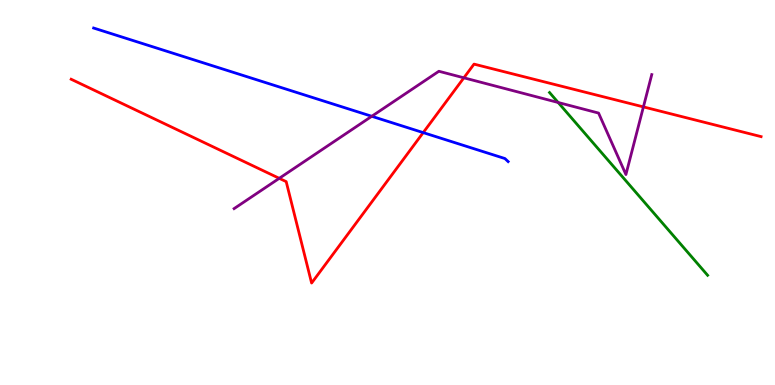[{'lines': ['blue', 'red'], 'intersections': [{'x': 5.46, 'y': 6.56}]}, {'lines': ['green', 'red'], 'intersections': []}, {'lines': ['purple', 'red'], 'intersections': [{'x': 3.6, 'y': 5.37}, {'x': 5.99, 'y': 7.98}, {'x': 8.3, 'y': 7.22}]}, {'lines': ['blue', 'green'], 'intersections': []}, {'lines': ['blue', 'purple'], 'intersections': [{'x': 4.8, 'y': 6.98}]}, {'lines': ['green', 'purple'], 'intersections': [{'x': 7.2, 'y': 7.34}]}]